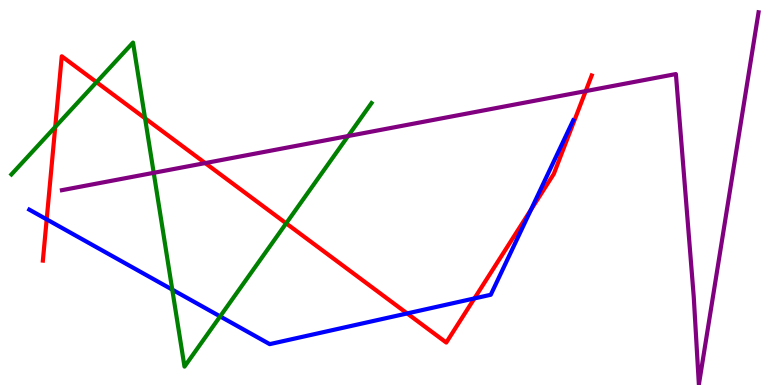[{'lines': ['blue', 'red'], 'intersections': [{'x': 0.602, 'y': 4.3}, {'x': 5.25, 'y': 1.86}, {'x': 6.12, 'y': 2.25}, {'x': 6.85, 'y': 4.55}]}, {'lines': ['green', 'red'], 'intersections': [{'x': 0.713, 'y': 6.7}, {'x': 1.25, 'y': 7.87}, {'x': 1.87, 'y': 6.93}, {'x': 3.69, 'y': 4.2}]}, {'lines': ['purple', 'red'], 'intersections': [{'x': 2.65, 'y': 5.76}, {'x': 7.56, 'y': 7.63}]}, {'lines': ['blue', 'green'], 'intersections': [{'x': 2.22, 'y': 2.48}, {'x': 2.84, 'y': 1.78}]}, {'lines': ['blue', 'purple'], 'intersections': []}, {'lines': ['green', 'purple'], 'intersections': [{'x': 1.98, 'y': 5.51}, {'x': 4.49, 'y': 6.47}]}]